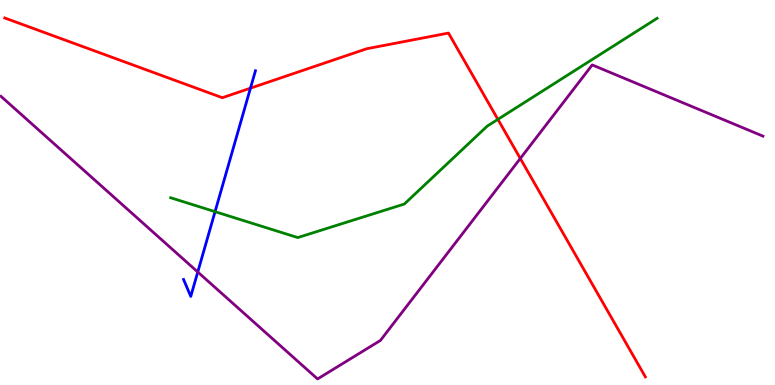[{'lines': ['blue', 'red'], 'intersections': [{'x': 3.23, 'y': 7.71}]}, {'lines': ['green', 'red'], 'intersections': [{'x': 6.42, 'y': 6.9}]}, {'lines': ['purple', 'red'], 'intersections': [{'x': 6.71, 'y': 5.88}]}, {'lines': ['blue', 'green'], 'intersections': [{'x': 2.77, 'y': 4.5}]}, {'lines': ['blue', 'purple'], 'intersections': [{'x': 2.55, 'y': 2.94}]}, {'lines': ['green', 'purple'], 'intersections': []}]